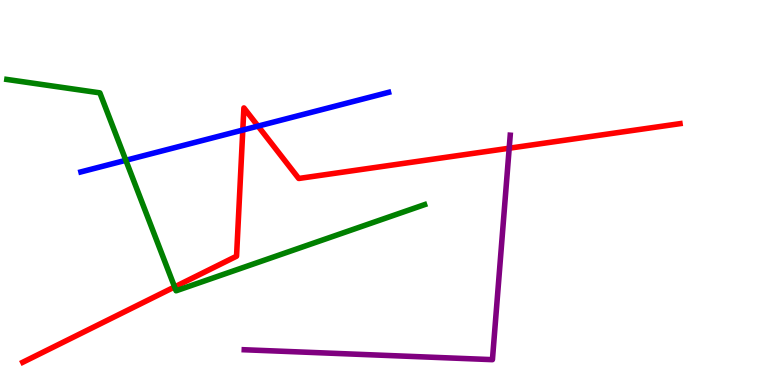[{'lines': ['blue', 'red'], 'intersections': [{'x': 3.13, 'y': 6.62}, {'x': 3.33, 'y': 6.72}]}, {'lines': ['green', 'red'], 'intersections': [{'x': 2.25, 'y': 2.55}]}, {'lines': ['purple', 'red'], 'intersections': [{'x': 6.57, 'y': 6.15}]}, {'lines': ['blue', 'green'], 'intersections': [{'x': 1.62, 'y': 5.84}]}, {'lines': ['blue', 'purple'], 'intersections': []}, {'lines': ['green', 'purple'], 'intersections': []}]